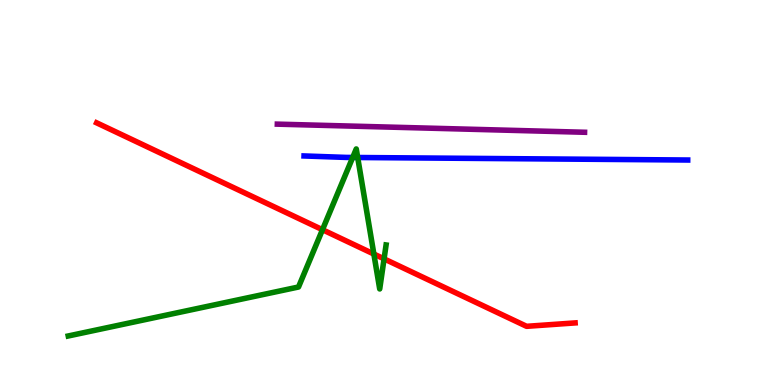[{'lines': ['blue', 'red'], 'intersections': []}, {'lines': ['green', 'red'], 'intersections': [{'x': 4.16, 'y': 4.03}, {'x': 4.82, 'y': 3.4}, {'x': 4.96, 'y': 3.28}]}, {'lines': ['purple', 'red'], 'intersections': []}, {'lines': ['blue', 'green'], 'intersections': [{'x': 4.55, 'y': 5.91}, {'x': 4.62, 'y': 5.91}]}, {'lines': ['blue', 'purple'], 'intersections': []}, {'lines': ['green', 'purple'], 'intersections': []}]